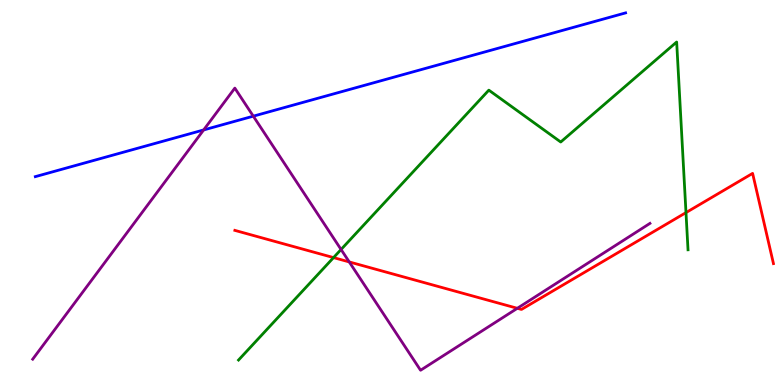[{'lines': ['blue', 'red'], 'intersections': []}, {'lines': ['green', 'red'], 'intersections': [{'x': 4.3, 'y': 3.31}, {'x': 8.85, 'y': 4.48}]}, {'lines': ['purple', 'red'], 'intersections': [{'x': 4.51, 'y': 3.2}, {'x': 6.68, 'y': 1.99}]}, {'lines': ['blue', 'green'], 'intersections': []}, {'lines': ['blue', 'purple'], 'intersections': [{'x': 2.63, 'y': 6.62}, {'x': 3.27, 'y': 6.98}]}, {'lines': ['green', 'purple'], 'intersections': [{'x': 4.4, 'y': 3.52}]}]